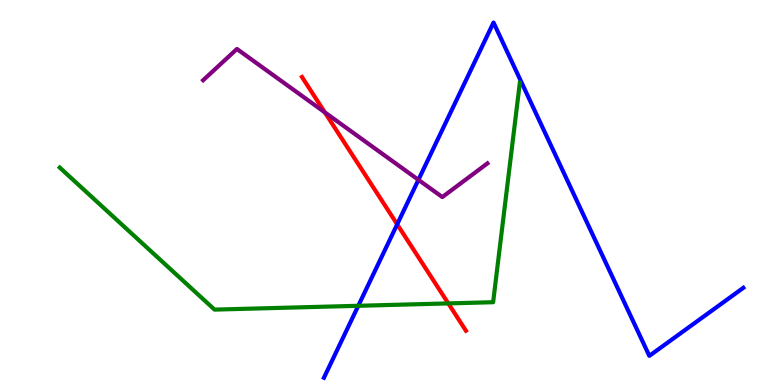[{'lines': ['blue', 'red'], 'intersections': [{'x': 5.12, 'y': 4.17}]}, {'lines': ['green', 'red'], 'intersections': [{'x': 5.78, 'y': 2.12}]}, {'lines': ['purple', 'red'], 'intersections': [{'x': 4.19, 'y': 7.08}]}, {'lines': ['blue', 'green'], 'intersections': [{'x': 4.62, 'y': 2.06}]}, {'lines': ['blue', 'purple'], 'intersections': [{'x': 5.4, 'y': 5.33}]}, {'lines': ['green', 'purple'], 'intersections': []}]